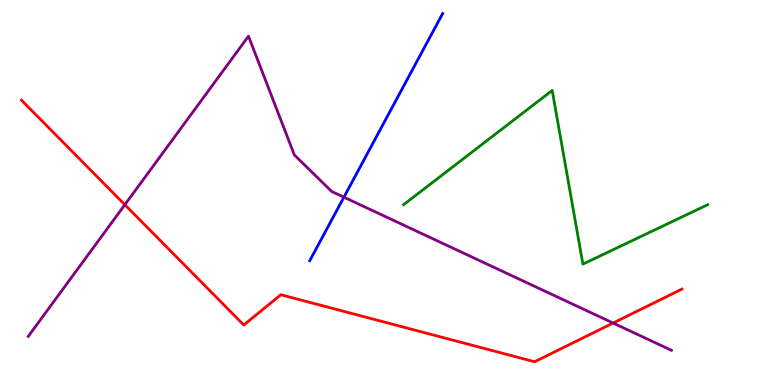[{'lines': ['blue', 'red'], 'intersections': []}, {'lines': ['green', 'red'], 'intersections': []}, {'lines': ['purple', 'red'], 'intersections': [{'x': 1.61, 'y': 4.68}, {'x': 7.91, 'y': 1.61}]}, {'lines': ['blue', 'green'], 'intersections': []}, {'lines': ['blue', 'purple'], 'intersections': [{'x': 4.44, 'y': 4.88}]}, {'lines': ['green', 'purple'], 'intersections': []}]